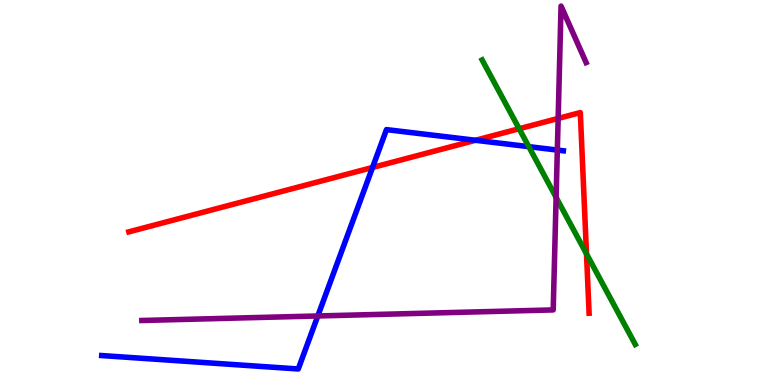[{'lines': ['blue', 'red'], 'intersections': [{'x': 4.81, 'y': 5.65}, {'x': 6.14, 'y': 6.36}]}, {'lines': ['green', 'red'], 'intersections': [{'x': 6.7, 'y': 6.66}, {'x': 7.57, 'y': 3.41}]}, {'lines': ['purple', 'red'], 'intersections': [{'x': 7.2, 'y': 6.92}]}, {'lines': ['blue', 'green'], 'intersections': [{'x': 6.82, 'y': 6.19}]}, {'lines': ['blue', 'purple'], 'intersections': [{'x': 4.1, 'y': 1.79}, {'x': 7.19, 'y': 6.1}]}, {'lines': ['green', 'purple'], 'intersections': [{'x': 7.18, 'y': 4.87}]}]